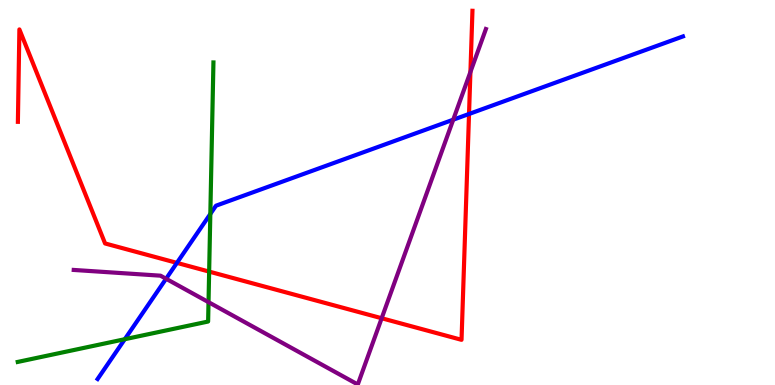[{'lines': ['blue', 'red'], 'intersections': [{'x': 2.28, 'y': 3.17}, {'x': 6.05, 'y': 7.04}]}, {'lines': ['green', 'red'], 'intersections': [{'x': 2.7, 'y': 2.95}]}, {'lines': ['purple', 'red'], 'intersections': [{'x': 4.92, 'y': 1.73}, {'x': 6.07, 'y': 8.13}]}, {'lines': ['blue', 'green'], 'intersections': [{'x': 1.61, 'y': 1.19}, {'x': 2.71, 'y': 4.44}]}, {'lines': ['blue', 'purple'], 'intersections': [{'x': 2.14, 'y': 2.76}, {'x': 5.85, 'y': 6.89}]}, {'lines': ['green', 'purple'], 'intersections': [{'x': 2.69, 'y': 2.15}]}]